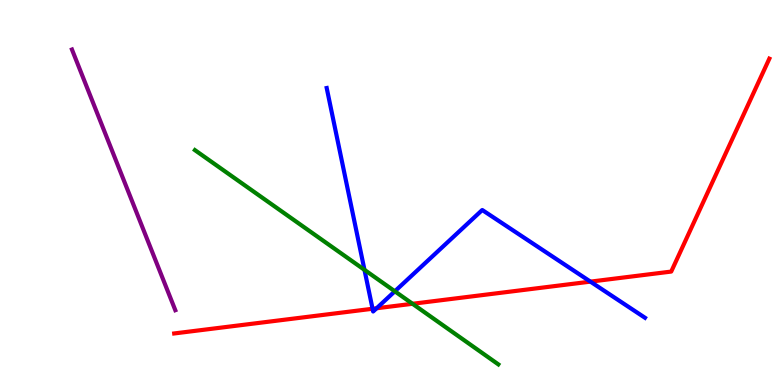[{'lines': ['blue', 'red'], 'intersections': [{'x': 4.81, 'y': 1.98}, {'x': 4.86, 'y': 1.99}, {'x': 7.62, 'y': 2.68}]}, {'lines': ['green', 'red'], 'intersections': [{'x': 5.32, 'y': 2.11}]}, {'lines': ['purple', 'red'], 'intersections': []}, {'lines': ['blue', 'green'], 'intersections': [{'x': 4.7, 'y': 2.99}, {'x': 5.09, 'y': 2.43}]}, {'lines': ['blue', 'purple'], 'intersections': []}, {'lines': ['green', 'purple'], 'intersections': []}]